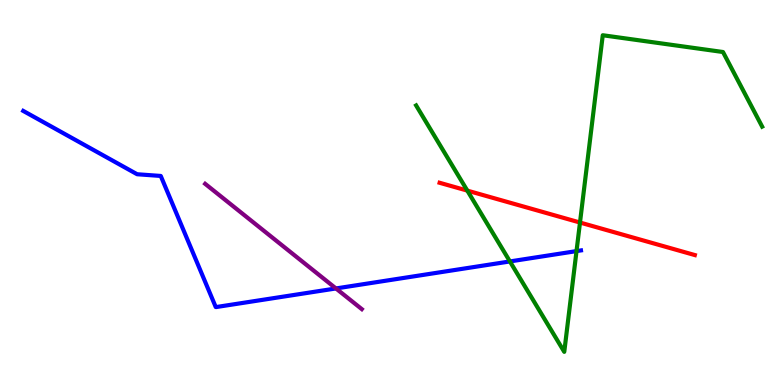[{'lines': ['blue', 'red'], 'intersections': []}, {'lines': ['green', 'red'], 'intersections': [{'x': 6.03, 'y': 5.05}, {'x': 7.48, 'y': 4.22}]}, {'lines': ['purple', 'red'], 'intersections': []}, {'lines': ['blue', 'green'], 'intersections': [{'x': 6.58, 'y': 3.21}, {'x': 7.44, 'y': 3.48}]}, {'lines': ['blue', 'purple'], 'intersections': [{'x': 4.33, 'y': 2.51}]}, {'lines': ['green', 'purple'], 'intersections': []}]